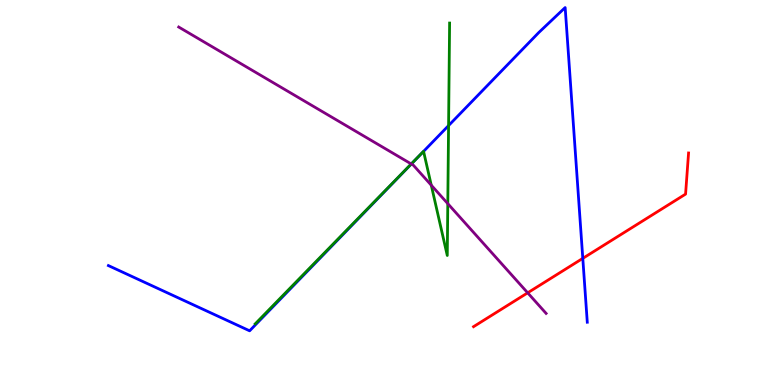[{'lines': ['blue', 'red'], 'intersections': [{'x': 7.52, 'y': 3.29}]}, {'lines': ['green', 'red'], 'intersections': []}, {'lines': ['purple', 'red'], 'intersections': [{'x': 6.81, 'y': 2.39}]}, {'lines': ['blue', 'green'], 'intersections': [{'x': 5.47, 'y': 6.07}, {'x': 5.79, 'y': 6.74}]}, {'lines': ['blue', 'purple'], 'intersections': [{'x': 5.31, 'y': 5.74}]}, {'lines': ['green', 'purple'], 'intersections': [{'x': 5.31, 'y': 5.74}, {'x': 5.56, 'y': 5.19}, {'x': 5.78, 'y': 4.71}]}]